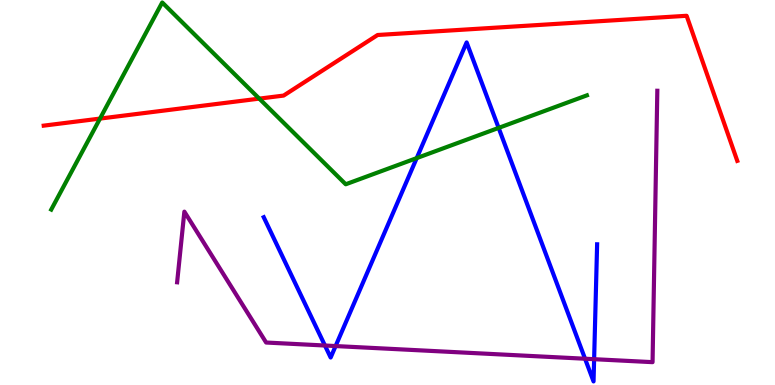[{'lines': ['blue', 'red'], 'intersections': []}, {'lines': ['green', 'red'], 'intersections': [{'x': 1.29, 'y': 6.92}, {'x': 3.35, 'y': 7.44}]}, {'lines': ['purple', 'red'], 'intersections': []}, {'lines': ['blue', 'green'], 'intersections': [{'x': 5.38, 'y': 5.89}, {'x': 6.43, 'y': 6.68}]}, {'lines': ['blue', 'purple'], 'intersections': [{'x': 4.19, 'y': 1.03}, {'x': 4.33, 'y': 1.01}, {'x': 7.55, 'y': 0.682}, {'x': 7.67, 'y': 0.67}]}, {'lines': ['green', 'purple'], 'intersections': []}]